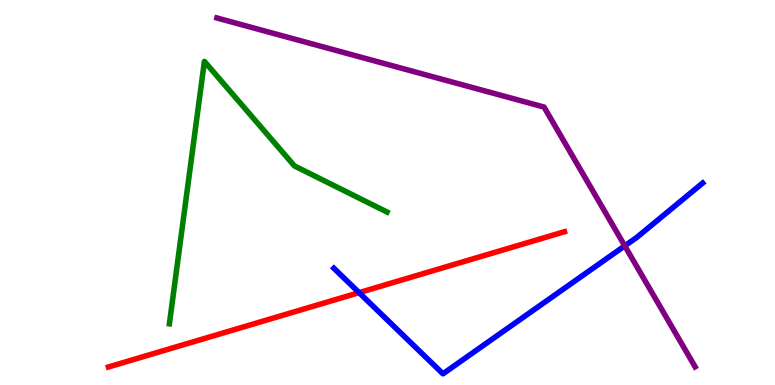[{'lines': ['blue', 'red'], 'intersections': [{'x': 4.63, 'y': 2.4}]}, {'lines': ['green', 'red'], 'intersections': []}, {'lines': ['purple', 'red'], 'intersections': []}, {'lines': ['blue', 'green'], 'intersections': []}, {'lines': ['blue', 'purple'], 'intersections': [{'x': 8.06, 'y': 3.61}]}, {'lines': ['green', 'purple'], 'intersections': []}]